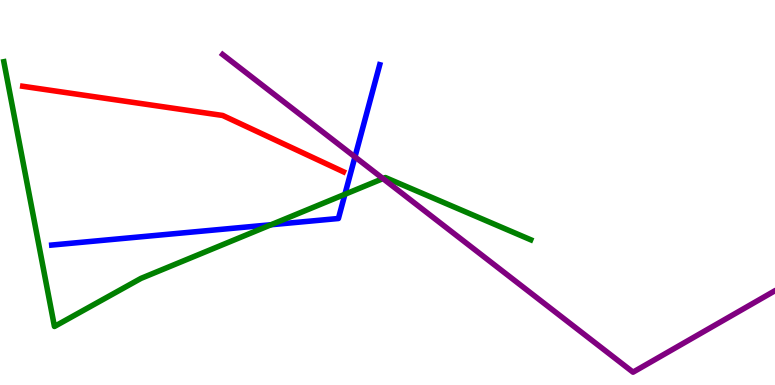[{'lines': ['blue', 'red'], 'intersections': []}, {'lines': ['green', 'red'], 'intersections': []}, {'lines': ['purple', 'red'], 'intersections': []}, {'lines': ['blue', 'green'], 'intersections': [{'x': 3.5, 'y': 4.16}, {'x': 4.45, 'y': 4.95}]}, {'lines': ['blue', 'purple'], 'intersections': [{'x': 4.58, 'y': 5.92}]}, {'lines': ['green', 'purple'], 'intersections': [{'x': 4.94, 'y': 5.36}]}]